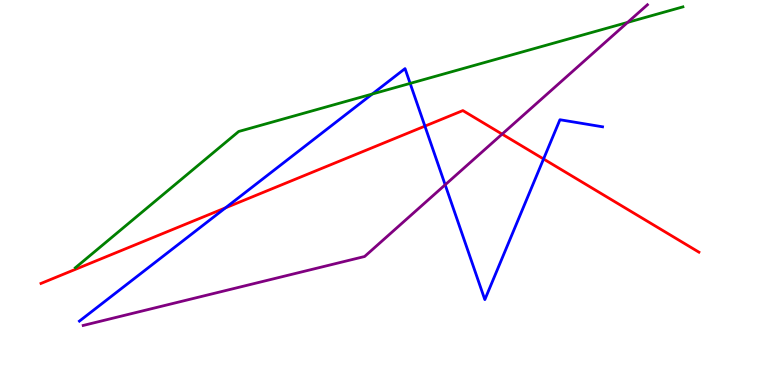[{'lines': ['blue', 'red'], 'intersections': [{'x': 2.91, 'y': 4.6}, {'x': 5.48, 'y': 6.72}, {'x': 7.01, 'y': 5.87}]}, {'lines': ['green', 'red'], 'intersections': []}, {'lines': ['purple', 'red'], 'intersections': [{'x': 6.48, 'y': 6.52}]}, {'lines': ['blue', 'green'], 'intersections': [{'x': 4.8, 'y': 7.56}, {'x': 5.29, 'y': 7.83}]}, {'lines': ['blue', 'purple'], 'intersections': [{'x': 5.74, 'y': 5.2}]}, {'lines': ['green', 'purple'], 'intersections': [{'x': 8.1, 'y': 9.42}]}]